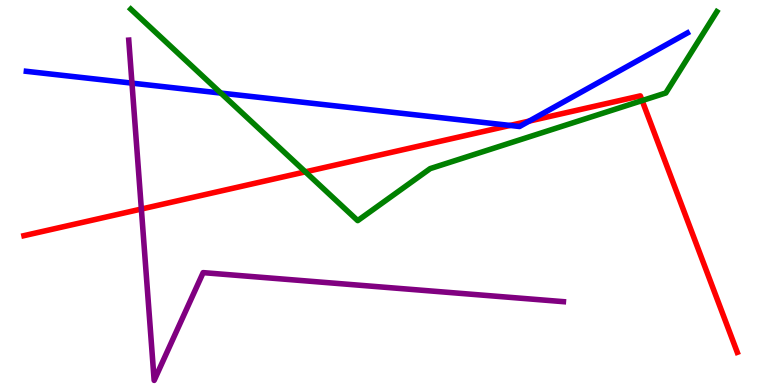[{'lines': ['blue', 'red'], 'intersections': [{'x': 6.58, 'y': 6.74}, {'x': 6.83, 'y': 6.85}]}, {'lines': ['green', 'red'], 'intersections': [{'x': 3.94, 'y': 5.54}, {'x': 8.29, 'y': 7.39}]}, {'lines': ['purple', 'red'], 'intersections': [{'x': 1.82, 'y': 4.57}]}, {'lines': ['blue', 'green'], 'intersections': [{'x': 2.85, 'y': 7.58}]}, {'lines': ['blue', 'purple'], 'intersections': [{'x': 1.7, 'y': 7.84}]}, {'lines': ['green', 'purple'], 'intersections': []}]